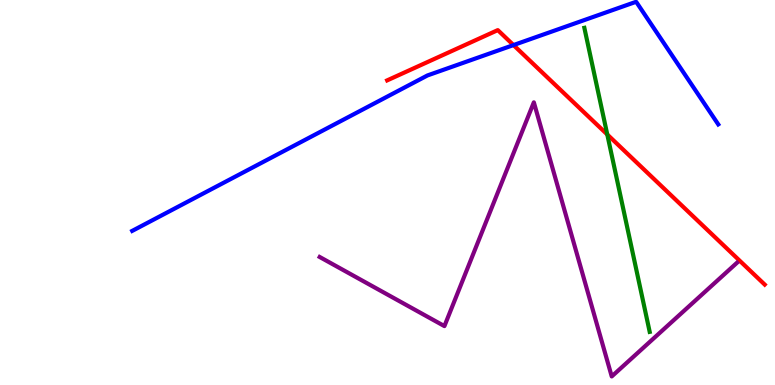[{'lines': ['blue', 'red'], 'intersections': [{'x': 6.63, 'y': 8.83}]}, {'lines': ['green', 'red'], 'intersections': [{'x': 7.84, 'y': 6.51}]}, {'lines': ['purple', 'red'], 'intersections': []}, {'lines': ['blue', 'green'], 'intersections': []}, {'lines': ['blue', 'purple'], 'intersections': []}, {'lines': ['green', 'purple'], 'intersections': []}]